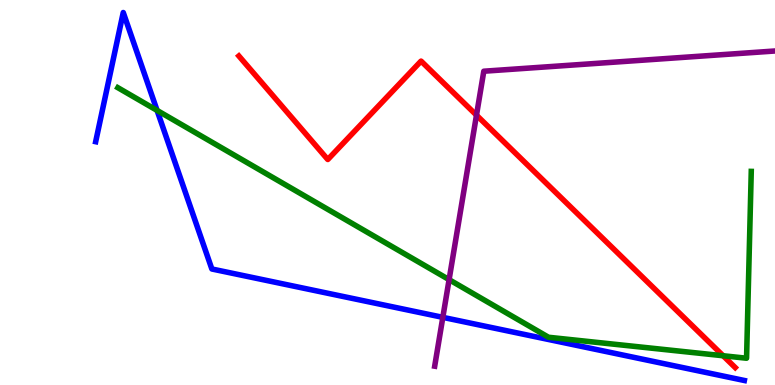[{'lines': ['blue', 'red'], 'intersections': []}, {'lines': ['green', 'red'], 'intersections': [{'x': 9.33, 'y': 0.76}]}, {'lines': ['purple', 'red'], 'intersections': [{'x': 6.15, 'y': 7.01}]}, {'lines': ['blue', 'green'], 'intersections': [{'x': 2.03, 'y': 7.13}]}, {'lines': ['blue', 'purple'], 'intersections': [{'x': 5.71, 'y': 1.76}]}, {'lines': ['green', 'purple'], 'intersections': [{'x': 5.79, 'y': 2.74}]}]